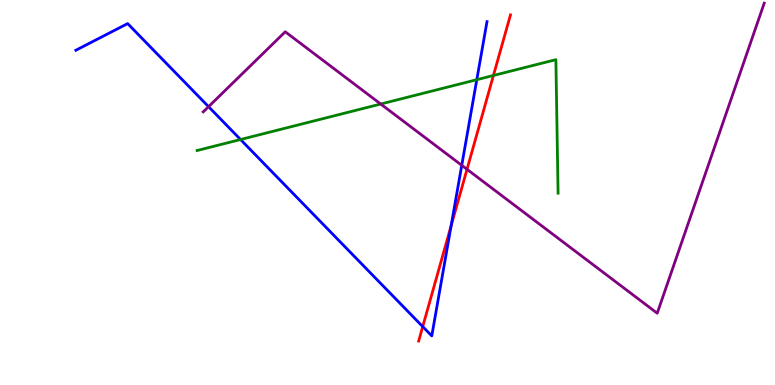[{'lines': ['blue', 'red'], 'intersections': [{'x': 5.45, 'y': 1.52}, {'x': 5.82, 'y': 4.14}]}, {'lines': ['green', 'red'], 'intersections': [{'x': 6.37, 'y': 8.04}]}, {'lines': ['purple', 'red'], 'intersections': [{'x': 6.03, 'y': 5.6}]}, {'lines': ['blue', 'green'], 'intersections': [{'x': 3.1, 'y': 6.38}, {'x': 6.15, 'y': 7.93}]}, {'lines': ['blue', 'purple'], 'intersections': [{'x': 2.69, 'y': 7.23}, {'x': 5.96, 'y': 5.71}]}, {'lines': ['green', 'purple'], 'intersections': [{'x': 4.91, 'y': 7.3}]}]